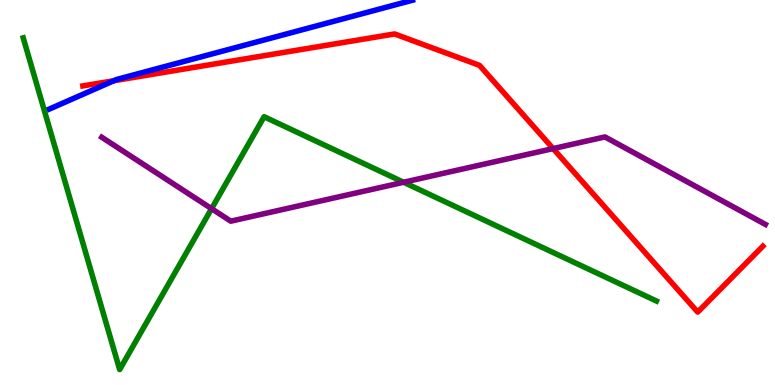[{'lines': ['blue', 'red'], 'intersections': [{'x': 1.47, 'y': 7.9}]}, {'lines': ['green', 'red'], 'intersections': []}, {'lines': ['purple', 'red'], 'intersections': [{'x': 7.14, 'y': 6.14}]}, {'lines': ['blue', 'green'], 'intersections': []}, {'lines': ['blue', 'purple'], 'intersections': []}, {'lines': ['green', 'purple'], 'intersections': [{'x': 2.73, 'y': 4.58}, {'x': 5.21, 'y': 5.27}]}]